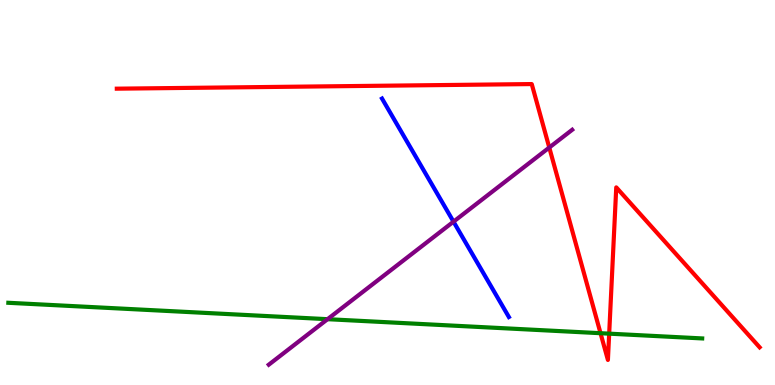[{'lines': ['blue', 'red'], 'intersections': []}, {'lines': ['green', 'red'], 'intersections': [{'x': 7.75, 'y': 1.35}, {'x': 7.86, 'y': 1.33}]}, {'lines': ['purple', 'red'], 'intersections': [{'x': 7.09, 'y': 6.17}]}, {'lines': ['blue', 'green'], 'intersections': []}, {'lines': ['blue', 'purple'], 'intersections': [{'x': 5.85, 'y': 4.24}]}, {'lines': ['green', 'purple'], 'intersections': [{'x': 4.23, 'y': 1.71}]}]